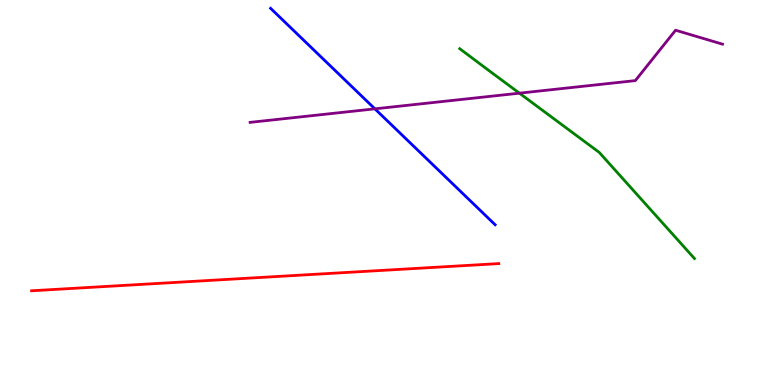[{'lines': ['blue', 'red'], 'intersections': []}, {'lines': ['green', 'red'], 'intersections': []}, {'lines': ['purple', 'red'], 'intersections': []}, {'lines': ['blue', 'green'], 'intersections': []}, {'lines': ['blue', 'purple'], 'intersections': [{'x': 4.84, 'y': 7.17}]}, {'lines': ['green', 'purple'], 'intersections': [{'x': 6.7, 'y': 7.58}]}]